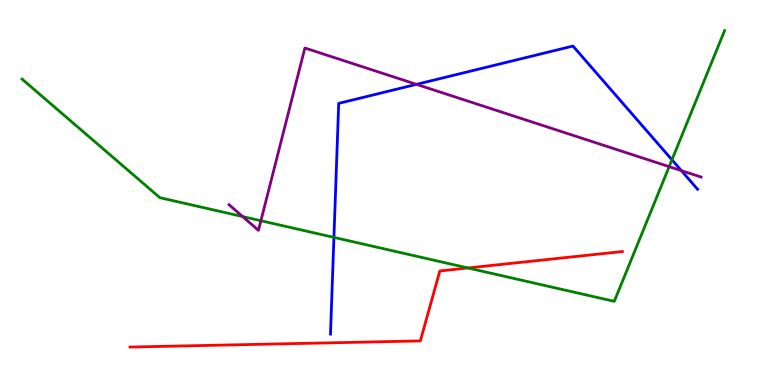[{'lines': ['blue', 'red'], 'intersections': []}, {'lines': ['green', 'red'], 'intersections': [{'x': 6.04, 'y': 3.04}]}, {'lines': ['purple', 'red'], 'intersections': []}, {'lines': ['blue', 'green'], 'intersections': [{'x': 4.31, 'y': 3.83}, {'x': 8.67, 'y': 5.85}]}, {'lines': ['blue', 'purple'], 'intersections': [{'x': 5.37, 'y': 7.81}, {'x': 8.79, 'y': 5.57}]}, {'lines': ['green', 'purple'], 'intersections': [{'x': 3.13, 'y': 4.37}, {'x': 3.37, 'y': 4.27}, {'x': 8.63, 'y': 5.67}]}]